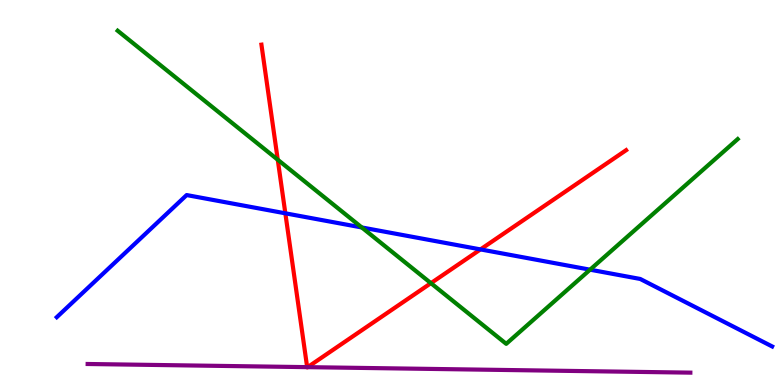[{'lines': ['blue', 'red'], 'intersections': [{'x': 3.68, 'y': 4.46}, {'x': 6.2, 'y': 3.52}]}, {'lines': ['green', 'red'], 'intersections': [{'x': 3.58, 'y': 5.85}, {'x': 5.56, 'y': 2.65}]}, {'lines': ['purple', 'red'], 'intersections': [{'x': 3.96, 'y': 0.464}, {'x': 3.97, 'y': 0.464}]}, {'lines': ['blue', 'green'], 'intersections': [{'x': 4.67, 'y': 4.09}, {'x': 7.61, 'y': 3.0}]}, {'lines': ['blue', 'purple'], 'intersections': []}, {'lines': ['green', 'purple'], 'intersections': []}]